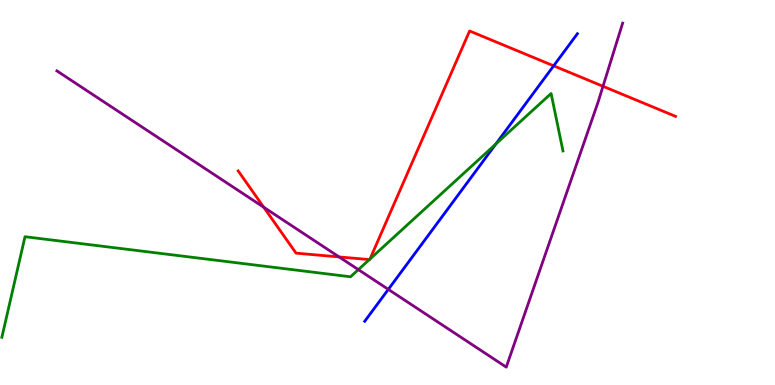[{'lines': ['blue', 'red'], 'intersections': [{'x': 7.14, 'y': 8.29}]}, {'lines': ['green', 'red'], 'intersections': [{'x': 4.77, 'y': 3.26}, {'x': 4.77, 'y': 3.27}]}, {'lines': ['purple', 'red'], 'intersections': [{'x': 3.4, 'y': 4.62}, {'x': 4.38, 'y': 3.33}, {'x': 7.78, 'y': 7.76}]}, {'lines': ['blue', 'green'], 'intersections': [{'x': 6.4, 'y': 6.26}]}, {'lines': ['blue', 'purple'], 'intersections': [{'x': 5.01, 'y': 2.48}]}, {'lines': ['green', 'purple'], 'intersections': [{'x': 4.62, 'y': 3.0}]}]